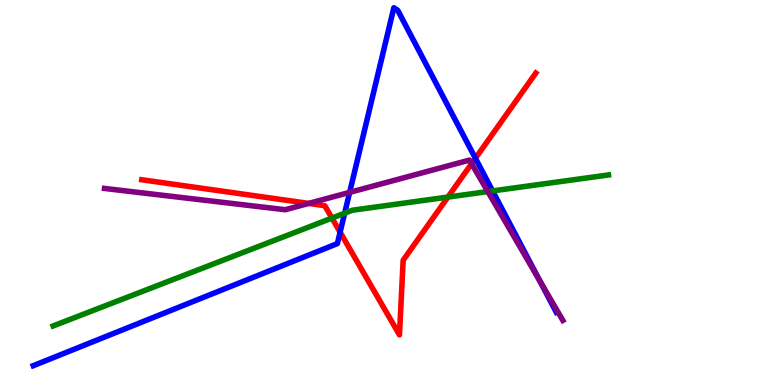[{'lines': ['blue', 'red'], 'intersections': [{'x': 4.39, 'y': 3.97}, {'x': 6.13, 'y': 5.89}]}, {'lines': ['green', 'red'], 'intersections': [{'x': 4.28, 'y': 4.34}, {'x': 5.78, 'y': 4.88}]}, {'lines': ['purple', 'red'], 'intersections': [{'x': 3.98, 'y': 4.72}, {'x': 6.09, 'y': 5.75}]}, {'lines': ['blue', 'green'], 'intersections': [{'x': 4.45, 'y': 4.46}, {'x': 6.36, 'y': 5.04}]}, {'lines': ['blue', 'purple'], 'intersections': [{'x': 4.51, 'y': 5.0}, {'x': 6.96, 'y': 2.72}]}, {'lines': ['green', 'purple'], 'intersections': [{'x': 6.29, 'y': 5.02}]}]